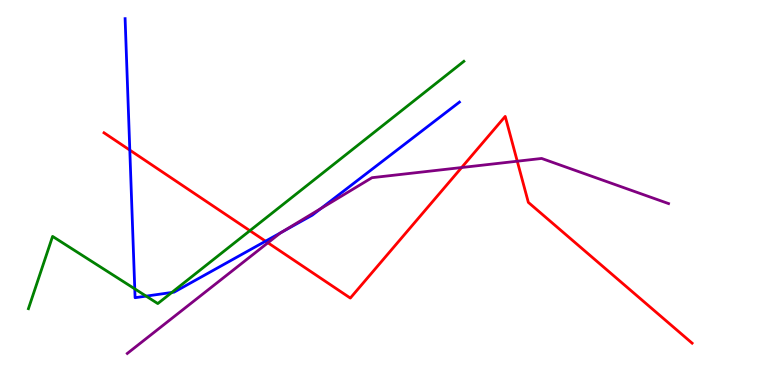[{'lines': ['blue', 'red'], 'intersections': [{'x': 1.67, 'y': 6.1}, {'x': 3.43, 'y': 3.74}]}, {'lines': ['green', 'red'], 'intersections': [{'x': 3.22, 'y': 4.01}]}, {'lines': ['purple', 'red'], 'intersections': [{'x': 3.46, 'y': 3.69}, {'x': 5.96, 'y': 5.65}, {'x': 6.67, 'y': 5.81}]}, {'lines': ['blue', 'green'], 'intersections': [{'x': 1.74, 'y': 2.5}, {'x': 1.89, 'y': 2.31}, {'x': 2.22, 'y': 2.4}]}, {'lines': ['blue', 'purple'], 'intersections': [{'x': 3.63, 'y': 3.96}, {'x': 4.14, 'y': 4.59}]}, {'lines': ['green', 'purple'], 'intersections': []}]